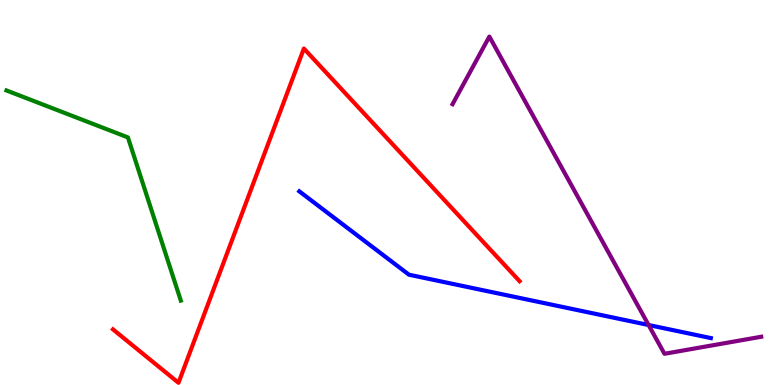[{'lines': ['blue', 'red'], 'intersections': []}, {'lines': ['green', 'red'], 'intersections': []}, {'lines': ['purple', 'red'], 'intersections': []}, {'lines': ['blue', 'green'], 'intersections': []}, {'lines': ['blue', 'purple'], 'intersections': [{'x': 8.37, 'y': 1.56}]}, {'lines': ['green', 'purple'], 'intersections': []}]